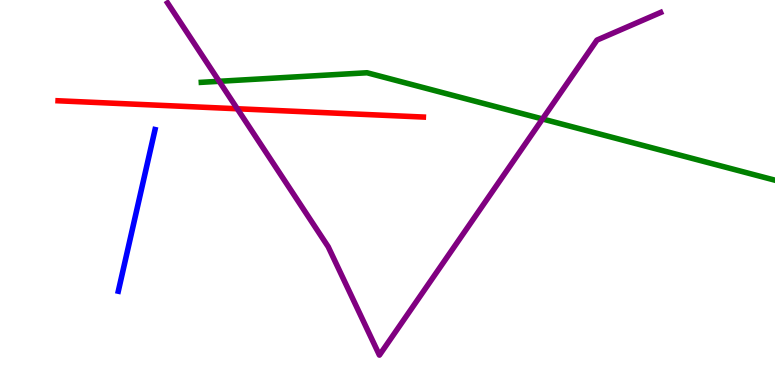[{'lines': ['blue', 'red'], 'intersections': []}, {'lines': ['green', 'red'], 'intersections': []}, {'lines': ['purple', 'red'], 'intersections': [{'x': 3.06, 'y': 7.18}]}, {'lines': ['blue', 'green'], 'intersections': []}, {'lines': ['blue', 'purple'], 'intersections': []}, {'lines': ['green', 'purple'], 'intersections': [{'x': 2.83, 'y': 7.89}, {'x': 7.0, 'y': 6.91}]}]